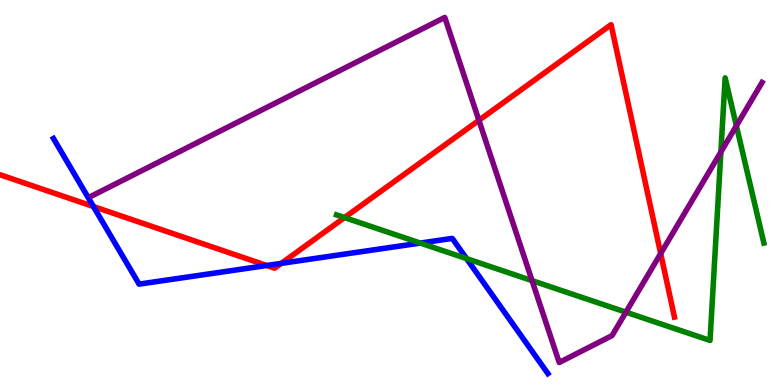[{'lines': ['blue', 'red'], 'intersections': [{'x': 1.21, 'y': 4.64}, {'x': 3.44, 'y': 3.1}, {'x': 3.63, 'y': 3.16}]}, {'lines': ['green', 'red'], 'intersections': [{'x': 4.45, 'y': 4.35}]}, {'lines': ['purple', 'red'], 'intersections': [{'x': 6.18, 'y': 6.87}, {'x': 8.52, 'y': 3.41}]}, {'lines': ['blue', 'green'], 'intersections': [{'x': 5.42, 'y': 3.69}, {'x': 6.02, 'y': 3.28}]}, {'lines': ['blue', 'purple'], 'intersections': []}, {'lines': ['green', 'purple'], 'intersections': [{'x': 6.87, 'y': 2.71}, {'x': 8.08, 'y': 1.89}, {'x': 9.3, 'y': 6.05}, {'x': 9.5, 'y': 6.73}]}]